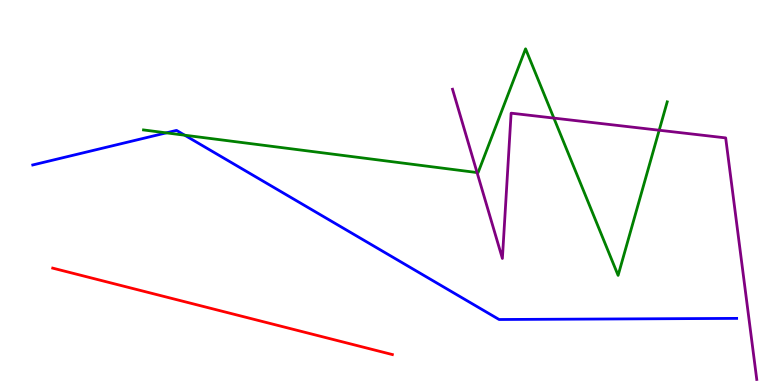[{'lines': ['blue', 'red'], 'intersections': []}, {'lines': ['green', 'red'], 'intersections': []}, {'lines': ['purple', 'red'], 'intersections': []}, {'lines': ['blue', 'green'], 'intersections': [{'x': 2.15, 'y': 6.55}, {'x': 2.38, 'y': 6.49}]}, {'lines': ['blue', 'purple'], 'intersections': []}, {'lines': ['green', 'purple'], 'intersections': [{'x': 6.16, 'y': 5.52}, {'x': 7.15, 'y': 6.93}, {'x': 8.51, 'y': 6.62}]}]